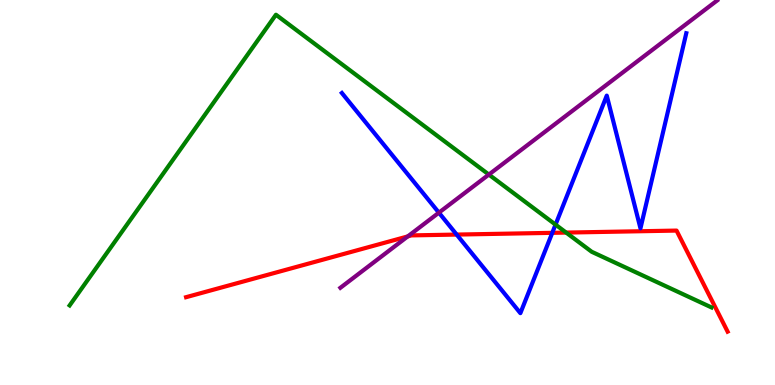[{'lines': ['blue', 'red'], 'intersections': [{'x': 5.89, 'y': 3.91}, {'x': 7.13, 'y': 3.95}]}, {'lines': ['green', 'red'], 'intersections': [{'x': 7.31, 'y': 3.96}]}, {'lines': ['purple', 'red'], 'intersections': [{'x': 5.26, 'y': 3.86}]}, {'lines': ['blue', 'green'], 'intersections': [{'x': 7.17, 'y': 4.17}]}, {'lines': ['blue', 'purple'], 'intersections': [{'x': 5.66, 'y': 4.48}]}, {'lines': ['green', 'purple'], 'intersections': [{'x': 6.31, 'y': 5.47}]}]